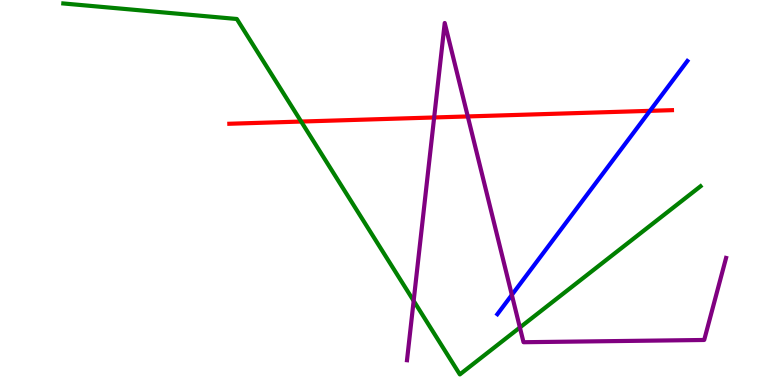[{'lines': ['blue', 'red'], 'intersections': [{'x': 8.39, 'y': 7.12}]}, {'lines': ['green', 'red'], 'intersections': [{'x': 3.89, 'y': 6.84}]}, {'lines': ['purple', 'red'], 'intersections': [{'x': 5.6, 'y': 6.95}, {'x': 6.04, 'y': 6.98}]}, {'lines': ['blue', 'green'], 'intersections': []}, {'lines': ['blue', 'purple'], 'intersections': [{'x': 6.6, 'y': 2.34}]}, {'lines': ['green', 'purple'], 'intersections': [{'x': 5.34, 'y': 2.19}, {'x': 6.71, 'y': 1.49}]}]